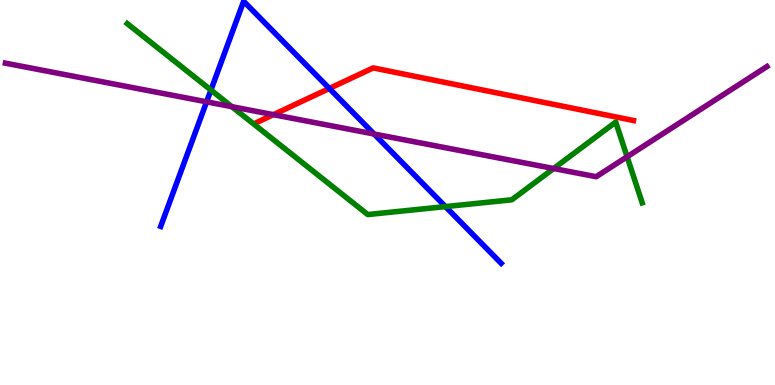[{'lines': ['blue', 'red'], 'intersections': [{'x': 4.25, 'y': 7.7}]}, {'lines': ['green', 'red'], 'intersections': []}, {'lines': ['purple', 'red'], 'intersections': [{'x': 3.53, 'y': 7.02}]}, {'lines': ['blue', 'green'], 'intersections': [{'x': 2.72, 'y': 7.66}, {'x': 5.75, 'y': 4.63}]}, {'lines': ['blue', 'purple'], 'intersections': [{'x': 2.67, 'y': 7.36}, {'x': 4.83, 'y': 6.52}]}, {'lines': ['green', 'purple'], 'intersections': [{'x': 2.99, 'y': 7.23}, {'x': 7.14, 'y': 5.62}, {'x': 8.09, 'y': 5.93}]}]